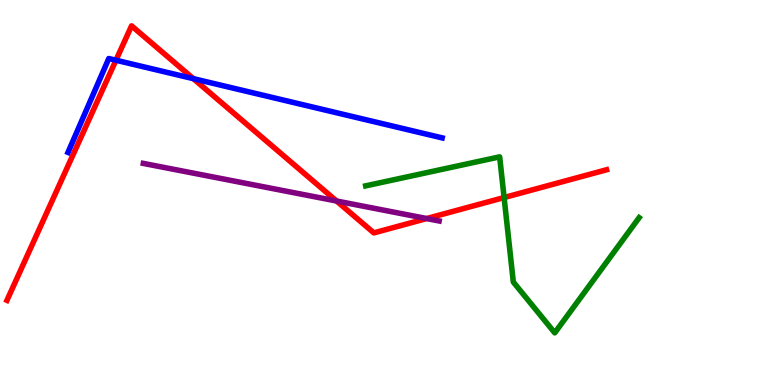[{'lines': ['blue', 'red'], 'intersections': [{'x': 1.5, 'y': 8.44}, {'x': 2.5, 'y': 7.96}]}, {'lines': ['green', 'red'], 'intersections': [{'x': 6.5, 'y': 4.87}]}, {'lines': ['purple', 'red'], 'intersections': [{'x': 4.34, 'y': 4.78}, {'x': 5.51, 'y': 4.32}]}, {'lines': ['blue', 'green'], 'intersections': []}, {'lines': ['blue', 'purple'], 'intersections': []}, {'lines': ['green', 'purple'], 'intersections': []}]